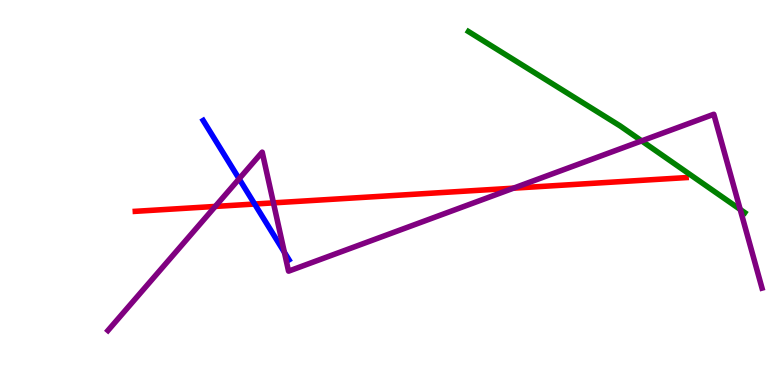[{'lines': ['blue', 'red'], 'intersections': [{'x': 3.29, 'y': 4.7}]}, {'lines': ['green', 'red'], 'intersections': []}, {'lines': ['purple', 'red'], 'intersections': [{'x': 2.78, 'y': 4.64}, {'x': 3.53, 'y': 4.73}, {'x': 6.63, 'y': 5.11}]}, {'lines': ['blue', 'green'], 'intersections': []}, {'lines': ['blue', 'purple'], 'intersections': [{'x': 3.09, 'y': 5.36}, {'x': 3.67, 'y': 3.45}]}, {'lines': ['green', 'purple'], 'intersections': [{'x': 8.28, 'y': 6.34}, {'x': 9.55, 'y': 4.56}]}]